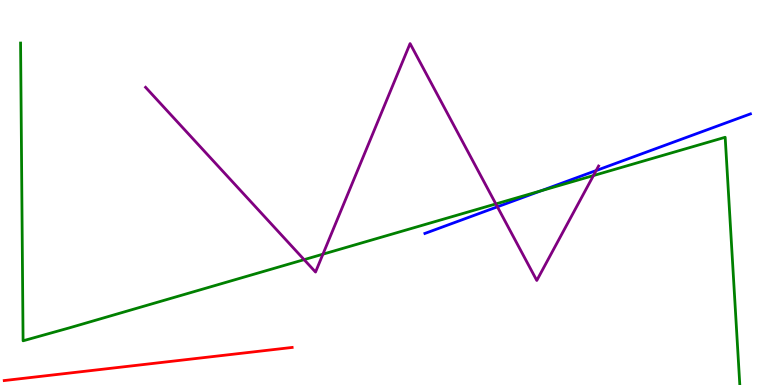[{'lines': ['blue', 'red'], 'intersections': []}, {'lines': ['green', 'red'], 'intersections': []}, {'lines': ['purple', 'red'], 'intersections': []}, {'lines': ['blue', 'green'], 'intersections': [{'x': 6.98, 'y': 5.04}]}, {'lines': ['blue', 'purple'], 'intersections': [{'x': 6.42, 'y': 4.63}, {'x': 7.69, 'y': 5.57}]}, {'lines': ['green', 'purple'], 'intersections': [{'x': 3.92, 'y': 3.26}, {'x': 4.17, 'y': 3.4}, {'x': 6.4, 'y': 4.7}, {'x': 7.66, 'y': 5.44}]}]